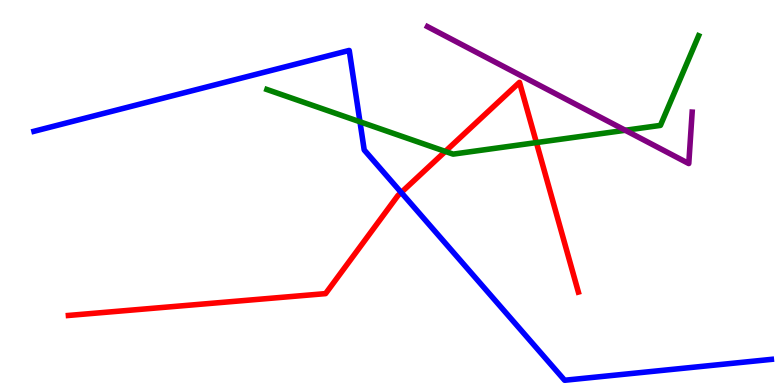[{'lines': ['blue', 'red'], 'intersections': [{'x': 5.18, 'y': 5.0}]}, {'lines': ['green', 'red'], 'intersections': [{'x': 5.75, 'y': 6.07}, {'x': 6.92, 'y': 6.3}]}, {'lines': ['purple', 'red'], 'intersections': []}, {'lines': ['blue', 'green'], 'intersections': [{'x': 4.64, 'y': 6.84}]}, {'lines': ['blue', 'purple'], 'intersections': []}, {'lines': ['green', 'purple'], 'intersections': [{'x': 8.07, 'y': 6.62}]}]